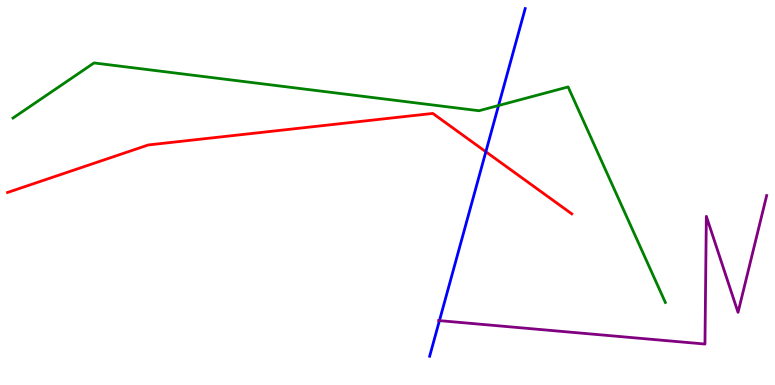[{'lines': ['blue', 'red'], 'intersections': [{'x': 6.27, 'y': 6.06}]}, {'lines': ['green', 'red'], 'intersections': []}, {'lines': ['purple', 'red'], 'intersections': []}, {'lines': ['blue', 'green'], 'intersections': [{'x': 6.43, 'y': 7.26}]}, {'lines': ['blue', 'purple'], 'intersections': [{'x': 5.67, 'y': 1.67}]}, {'lines': ['green', 'purple'], 'intersections': []}]